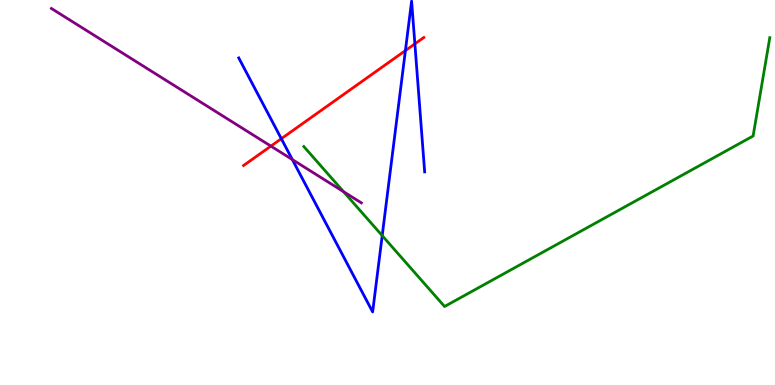[{'lines': ['blue', 'red'], 'intersections': [{'x': 3.63, 'y': 6.4}, {'x': 5.23, 'y': 8.69}, {'x': 5.35, 'y': 8.86}]}, {'lines': ['green', 'red'], 'intersections': []}, {'lines': ['purple', 'red'], 'intersections': [{'x': 3.5, 'y': 6.2}]}, {'lines': ['blue', 'green'], 'intersections': [{'x': 4.93, 'y': 3.88}]}, {'lines': ['blue', 'purple'], 'intersections': [{'x': 3.77, 'y': 5.86}]}, {'lines': ['green', 'purple'], 'intersections': [{'x': 4.43, 'y': 5.02}]}]